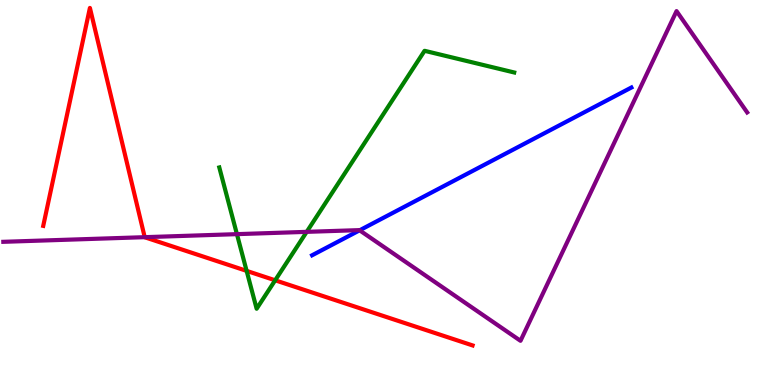[{'lines': ['blue', 'red'], 'intersections': []}, {'lines': ['green', 'red'], 'intersections': [{'x': 3.18, 'y': 2.96}, {'x': 3.55, 'y': 2.72}]}, {'lines': ['purple', 'red'], 'intersections': [{'x': 1.87, 'y': 3.84}]}, {'lines': ['blue', 'green'], 'intersections': []}, {'lines': ['blue', 'purple'], 'intersections': [{'x': 4.64, 'y': 4.02}]}, {'lines': ['green', 'purple'], 'intersections': [{'x': 3.06, 'y': 3.92}, {'x': 3.96, 'y': 3.98}]}]